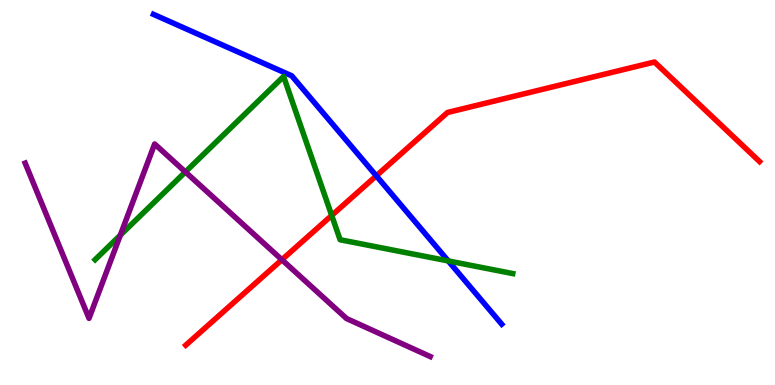[{'lines': ['blue', 'red'], 'intersections': [{'x': 4.86, 'y': 5.43}]}, {'lines': ['green', 'red'], 'intersections': [{'x': 4.28, 'y': 4.4}]}, {'lines': ['purple', 'red'], 'intersections': [{'x': 3.64, 'y': 3.25}]}, {'lines': ['blue', 'green'], 'intersections': [{'x': 5.78, 'y': 3.22}]}, {'lines': ['blue', 'purple'], 'intersections': []}, {'lines': ['green', 'purple'], 'intersections': [{'x': 1.55, 'y': 3.89}, {'x': 2.39, 'y': 5.53}]}]